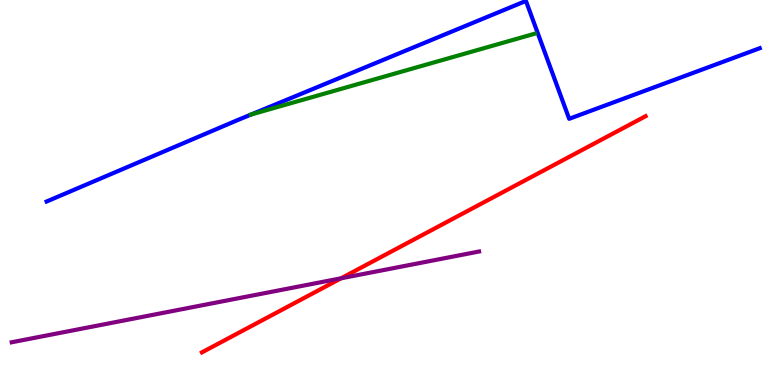[{'lines': ['blue', 'red'], 'intersections': []}, {'lines': ['green', 'red'], 'intersections': []}, {'lines': ['purple', 'red'], 'intersections': [{'x': 4.4, 'y': 2.77}]}, {'lines': ['blue', 'green'], 'intersections': [{'x': 3.24, 'y': 7.02}]}, {'lines': ['blue', 'purple'], 'intersections': []}, {'lines': ['green', 'purple'], 'intersections': []}]